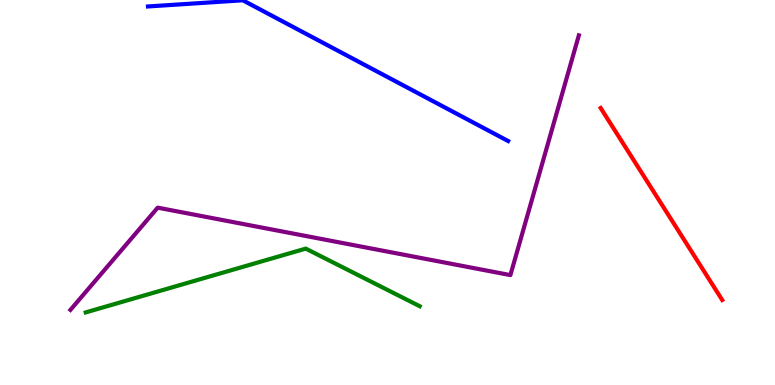[{'lines': ['blue', 'red'], 'intersections': []}, {'lines': ['green', 'red'], 'intersections': []}, {'lines': ['purple', 'red'], 'intersections': []}, {'lines': ['blue', 'green'], 'intersections': []}, {'lines': ['blue', 'purple'], 'intersections': []}, {'lines': ['green', 'purple'], 'intersections': []}]